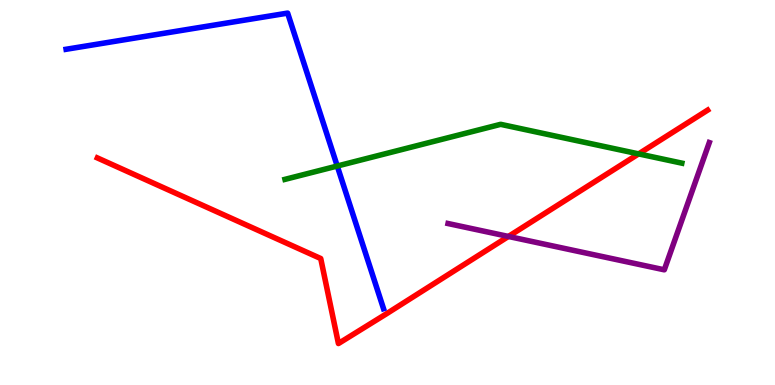[{'lines': ['blue', 'red'], 'intersections': []}, {'lines': ['green', 'red'], 'intersections': [{'x': 8.24, 'y': 6.0}]}, {'lines': ['purple', 'red'], 'intersections': [{'x': 6.56, 'y': 3.86}]}, {'lines': ['blue', 'green'], 'intersections': [{'x': 4.35, 'y': 5.69}]}, {'lines': ['blue', 'purple'], 'intersections': []}, {'lines': ['green', 'purple'], 'intersections': []}]